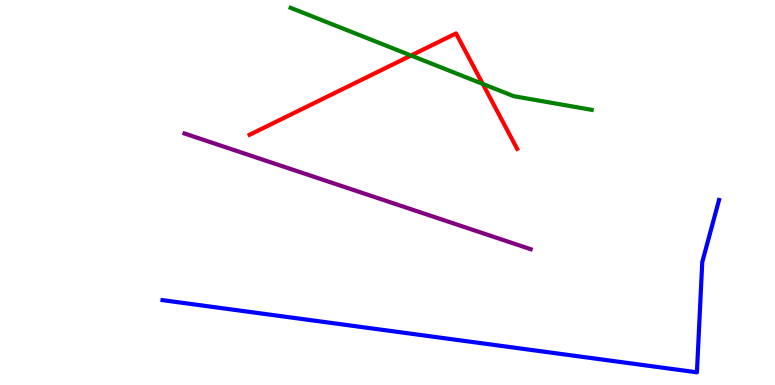[{'lines': ['blue', 'red'], 'intersections': []}, {'lines': ['green', 'red'], 'intersections': [{'x': 5.3, 'y': 8.56}, {'x': 6.23, 'y': 7.82}]}, {'lines': ['purple', 'red'], 'intersections': []}, {'lines': ['blue', 'green'], 'intersections': []}, {'lines': ['blue', 'purple'], 'intersections': []}, {'lines': ['green', 'purple'], 'intersections': []}]